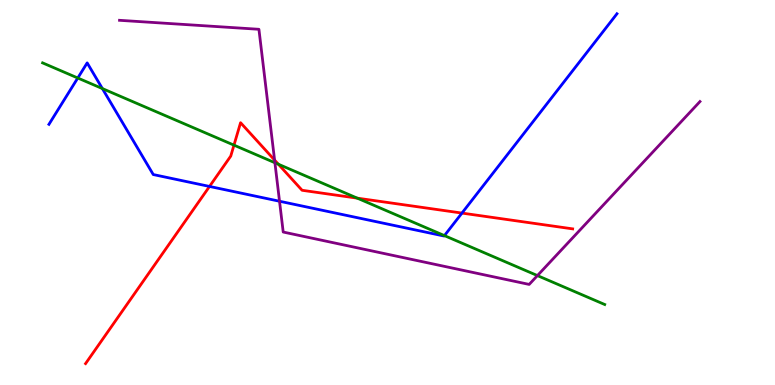[{'lines': ['blue', 'red'], 'intersections': [{'x': 2.7, 'y': 5.16}, {'x': 5.96, 'y': 4.47}]}, {'lines': ['green', 'red'], 'intersections': [{'x': 3.02, 'y': 6.23}, {'x': 3.59, 'y': 5.73}, {'x': 4.61, 'y': 4.85}]}, {'lines': ['purple', 'red'], 'intersections': [{'x': 3.54, 'y': 5.84}]}, {'lines': ['blue', 'green'], 'intersections': [{'x': 1.0, 'y': 7.97}, {'x': 1.32, 'y': 7.7}, {'x': 5.73, 'y': 3.88}]}, {'lines': ['blue', 'purple'], 'intersections': [{'x': 3.61, 'y': 4.77}]}, {'lines': ['green', 'purple'], 'intersections': [{'x': 3.55, 'y': 5.77}, {'x': 6.93, 'y': 2.84}]}]